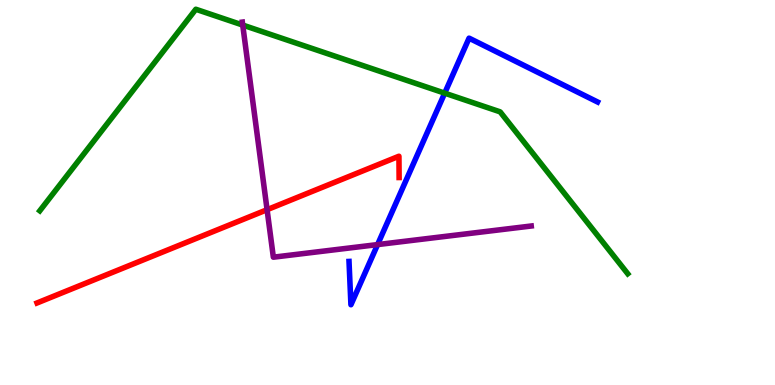[{'lines': ['blue', 'red'], 'intersections': []}, {'lines': ['green', 'red'], 'intersections': []}, {'lines': ['purple', 'red'], 'intersections': [{'x': 3.45, 'y': 4.55}]}, {'lines': ['blue', 'green'], 'intersections': [{'x': 5.74, 'y': 7.58}]}, {'lines': ['blue', 'purple'], 'intersections': [{'x': 4.87, 'y': 3.65}]}, {'lines': ['green', 'purple'], 'intersections': [{'x': 3.13, 'y': 9.35}]}]